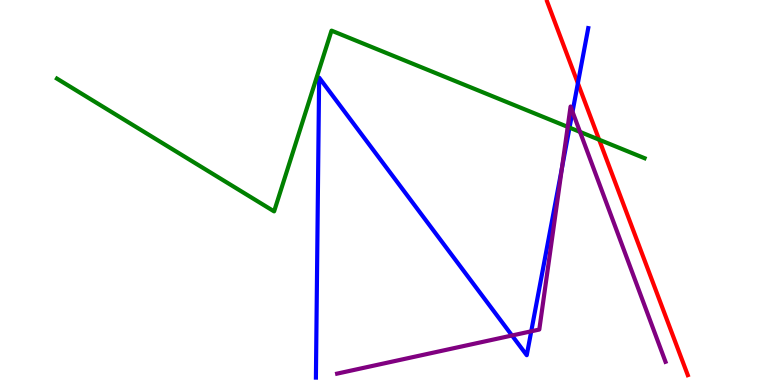[{'lines': ['blue', 'red'], 'intersections': [{'x': 7.46, 'y': 7.84}]}, {'lines': ['green', 'red'], 'intersections': [{'x': 7.73, 'y': 6.37}]}, {'lines': ['purple', 'red'], 'intersections': []}, {'lines': ['blue', 'green'], 'intersections': [{'x': 7.35, 'y': 6.69}]}, {'lines': ['blue', 'purple'], 'intersections': [{'x': 6.61, 'y': 1.29}, {'x': 6.85, 'y': 1.39}, {'x': 7.25, 'y': 5.64}, {'x': 7.39, 'y': 7.1}]}, {'lines': ['green', 'purple'], 'intersections': [{'x': 7.33, 'y': 6.7}, {'x': 7.48, 'y': 6.57}]}]